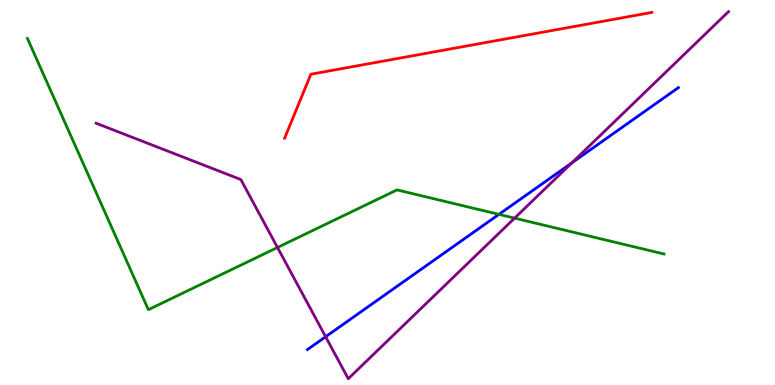[{'lines': ['blue', 'red'], 'intersections': []}, {'lines': ['green', 'red'], 'intersections': []}, {'lines': ['purple', 'red'], 'intersections': []}, {'lines': ['blue', 'green'], 'intersections': [{'x': 6.44, 'y': 4.43}]}, {'lines': ['blue', 'purple'], 'intersections': [{'x': 4.2, 'y': 1.25}, {'x': 7.38, 'y': 5.77}]}, {'lines': ['green', 'purple'], 'intersections': [{'x': 3.58, 'y': 3.57}, {'x': 6.64, 'y': 4.33}]}]